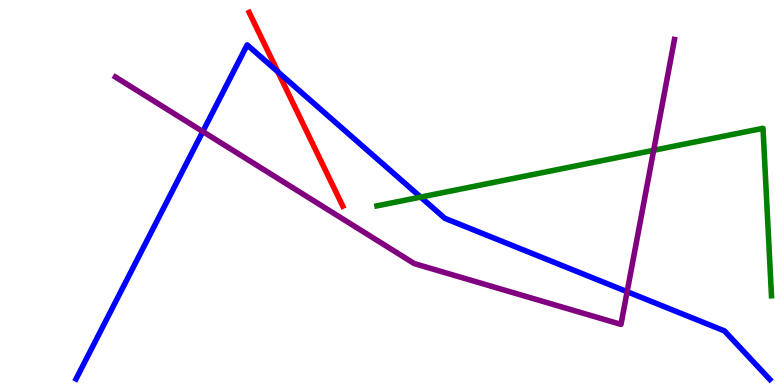[{'lines': ['blue', 'red'], 'intersections': [{'x': 3.59, 'y': 8.13}]}, {'lines': ['green', 'red'], 'intersections': []}, {'lines': ['purple', 'red'], 'intersections': []}, {'lines': ['blue', 'green'], 'intersections': [{'x': 5.43, 'y': 4.88}]}, {'lines': ['blue', 'purple'], 'intersections': [{'x': 2.62, 'y': 6.58}, {'x': 8.09, 'y': 2.42}]}, {'lines': ['green', 'purple'], 'intersections': [{'x': 8.43, 'y': 6.1}]}]